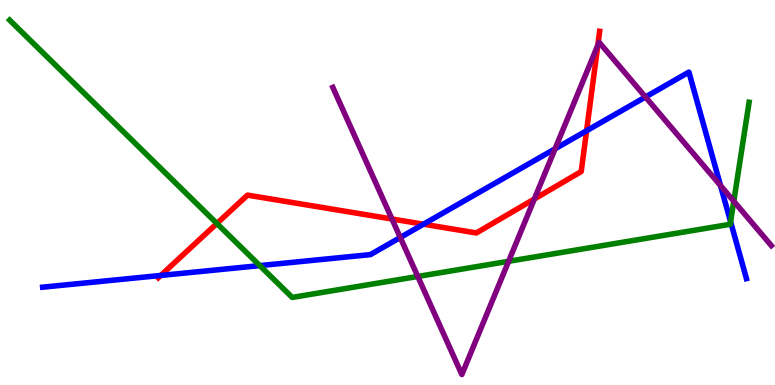[{'lines': ['blue', 'red'], 'intersections': [{'x': 2.07, 'y': 2.85}, {'x': 5.46, 'y': 4.18}, {'x': 7.57, 'y': 6.6}]}, {'lines': ['green', 'red'], 'intersections': [{'x': 2.8, 'y': 4.2}]}, {'lines': ['purple', 'red'], 'intersections': [{'x': 5.06, 'y': 4.31}, {'x': 6.89, 'y': 4.83}, {'x': 7.71, 'y': 8.82}]}, {'lines': ['blue', 'green'], 'intersections': [{'x': 3.35, 'y': 3.1}, {'x': 9.43, 'y': 4.24}]}, {'lines': ['blue', 'purple'], 'intersections': [{'x': 5.16, 'y': 3.83}, {'x': 7.16, 'y': 6.13}, {'x': 8.33, 'y': 7.48}, {'x': 9.3, 'y': 5.18}]}, {'lines': ['green', 'purple'], 'intersections': [{'x': 5.39, 'y': 2.82}, {'x': 6.56, 'y': 3.21}, {'x': 9.47, 'y': 4.77}]}]